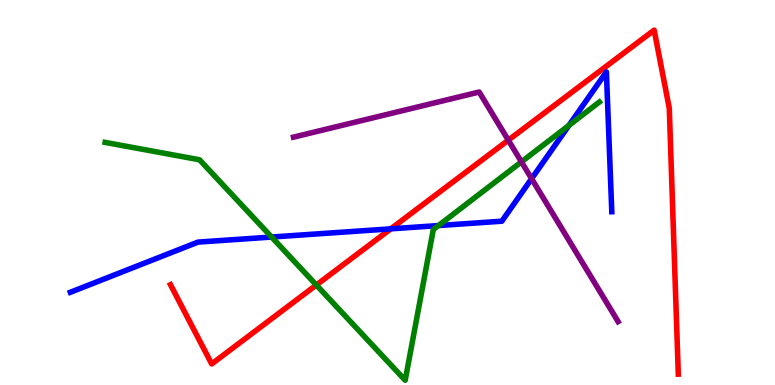[{'lines': ['blue', 'red'], 'intersections': [{'x': 5.04, 'y': 4.06}]}, {'lines': ['green', 'red'], 'intersections': [{'x': 4.08, 'y': 2.6}]}, {'lines': ['purple', 'red'], 'intersections': [{'x': 6.56, 'y': 6.36}]}, {'lines': ['blue', 'green'], 'intersections': [{'x': 3.5, 'y': 3.84}, {'x': 5.66, 'y': 4.14}, {'x': 7.34, 'y': 6.74}]}, {'lines': ['blue', 'purple'], 'intersections': [{'x': 6.86, 'y': 5.36}]}, {'lines': ['green', 'purple'], 'intersections': [{'x': 6.73, 'y': 5.8}]}]